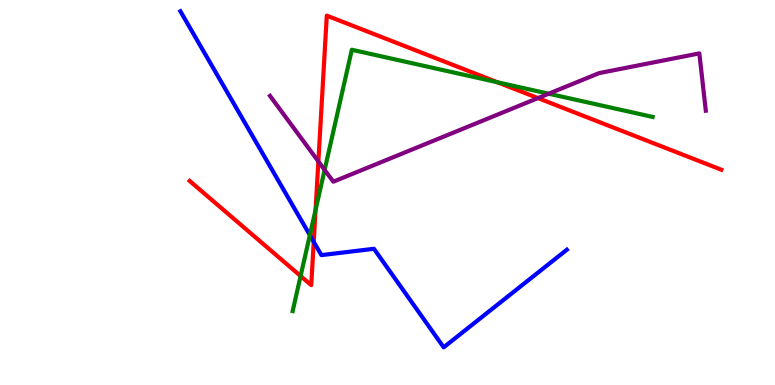[{'lines': ['blue', 'red'], 'intersections': [{'x': 4.05, 'y': 3.72}]}, {'lines': ['green', 'red'], 'intersections': [{'x': 3.88, 'y': 2.83}, {'x': 4.07, 'y': 4.55}, {'x': 6.42, 'y': 7.86}]}, {'lines': ['purple', 'red'], 'intersections': [{'x': 4.11, 'y': 5.81}, {'x': 6.94, 'y': 7.45}]}, {'lines': ['blue', 'green'], 'intersections': [{'x': 4.0, 'y': 3.89}]}, {'lines': ['blue', 'purple'], 'intersections': []}, {'lines': ['green', 'purple'], 'intersections': [{'x': 4.19, 'y': 5.59}, {'x': 7.08, 'y': 7.57}]}]